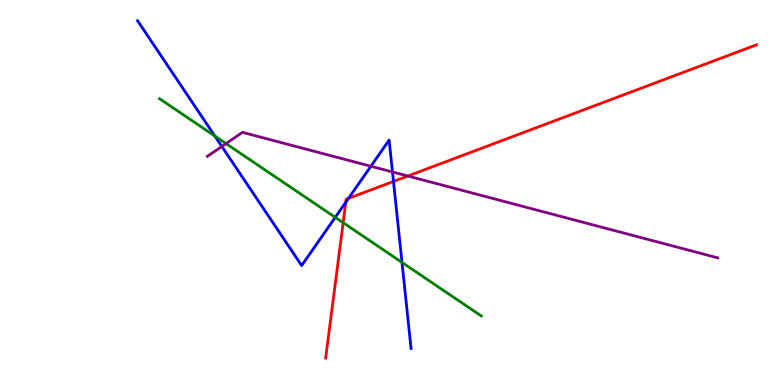[{'lines': ['blue', 'red'], 'intersections': [{'x': 4.46, 'y': 4.75}, {'x': 4.5, 'y': 4.85}, {'x': 5.08, 'y': 5.29}]}, {'lines': ['green', 'red'], 'intersections': [{'x': 4.43, 'y': 4.22}]}, {'lines': ['purple', 'red'], 'intersections': [{'x': 5.26, 'y': 5.43}]}, {'lines': ['blue', 'green'], 'intersections': [{'x': 2.77, 'y': 6.47}, {'x': 4.33, 'y': 4.35}, {'x': 5.19, 'y': 3.18}]}, {'lines': ['blue', 'purple'], 'intersections': [{'x': 2.86, 'y': 6.2}, {'x': 4.79, 'y': 5.68}, {'x': 5.06, 'y': 5.53}]}, {'lines': ['green', 'purple'], 'intersections': [{'x': 2.92, 'y': 6.27}]}]